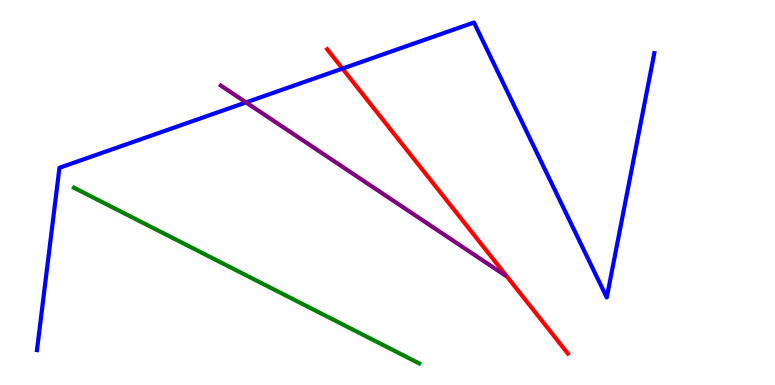[{'lines': ['blue', 'red'], 'intersections': [{'x': 4.42, 'y': 8.22}]}, {'lines': ['green', 'red'], 'intersections': []}, {'lines': ['purple', 'red'], 'intersections': []}, {'lines': ['blue', 'green'], 'intersections': []}, {'lines': ['blue', 'purple'], 'intersections': [{'x': 3.17, 'y': 7.34}]}, {'lines': ['green', 'purple'], 'intersections': []}]